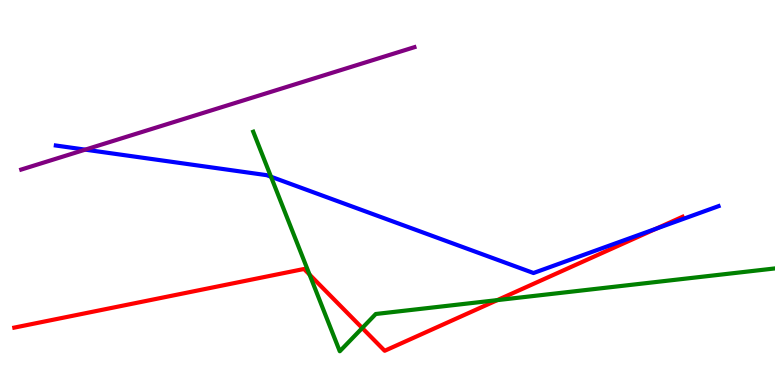[{'lines': ['blue', 'red'], 'intersections': [{'x': 8.46, 'y': 4.06}]}, {'lines': ['green', 'red'], 'intersections': [{'x': 3.99, 'y': 2.87}, {'x': 4.67, 'y': 1.48}, {'x': 6.42, 'y': 2.2}]}, {'lines': ['purple', 'red'], 'intersections': []}, {'lines': ['blue', 'green'], 'intersections': [{'x': 3.5, 'y': 5.41}]}, {'lines': ['blue', 'purple'], 'intersections': [{'x': 1.1, 'y': 6.11}]}, {'lines': ['green', 'purple'], 'intersections': []}]